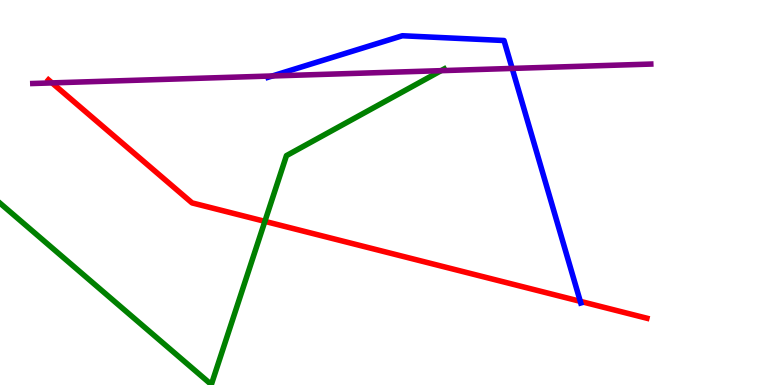[{'lines': ['blue', 'red'], 'intersections': [{'x': 7.49, 'y': 2.17}]}, {'lines': ['green', 'red'], 'intersections': [{'x': 3.42, 'y': 4.25}]}, {'lines': ['purple', 'red'], 'intersections': [{'x': 0.671, 'y': 7.85}]}, {'lines': ['blue', 'green'], 'intersections': []}, {'lines': ['blue', 'purple'], 'intersections': [{'x': 3.51, 'y': 8.03}, {'x': 6.61, 'y': 8.22}]}, {'lines': ['green', 'purple'], 'intersections': [{'x': 5.69, 'y': 8.16}]}]